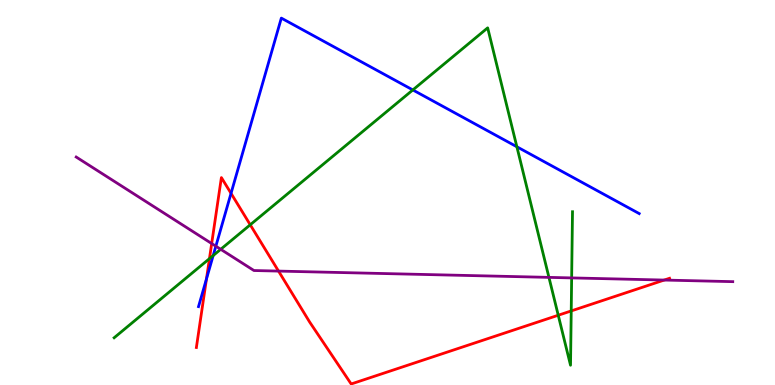[{'lines': ['blue', 'red'], 'intersections': [{'x': 2.66, 'y': 2.76}, {'x': 2.98, 'y': 4.98}]}, {'lines': ['green', 'red'], 'intersections': [{'x': 2.7, 'y': 3.28}, {'x': 3.23, 'y': 4.16}, {'x': 7.2, 'y': 1.81}, {'x': 7.37, 'y': 1.92}]}, {'lines': ['purple', 'red'], 'intersections': [{'x': 2.73, 'y': 3.67}, {'x': 3.59, 'y': 2.96}, {'x': 8.57, 'y': 2.73}]}, {'lines': ['blue', 'green'], 'intersections': [{'x': 2.75, 'y': 3.36}, {'x': 5.33, 'y': 7.66}, {'x': 6.67, 'y': 6.19}]}, {'lines': ['blue', 'purple'], 'intersections': [{'x': 2.79, 'y': 3.61}]}, {'lines': ['green', 'purple'], 'intersections': [{'x': 2.85, 'y': 3.52}, {'x': 7.08, 'y': 2.8}, {'x': 7.38, 'y': 2.78}]}]